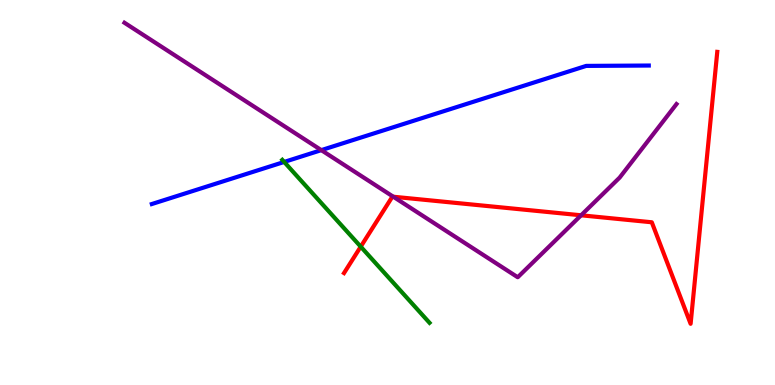[{'lines': ['blue', 'red'], 'intersections': []}, {'lines': ['green', 'red'], 'intersections': [{'x': 4.65, 'y': 3.59}]}, {'lines': ['purple', 'red'], 'intersections': [{'x': 5.07, 'y': 4.89}, {'x': 7.5, 'y': 4.41}]}, {'lines': ['blue', 'green'], 'intersections': [{'x': 3.67, 'y': 5.79}]}, {'lines': ['blue', 'purple'], 'intersections': [{'x': 4.15, 'y': 6.1}]}, {'lines': ['green', 'purple'], 'intersections': []}]